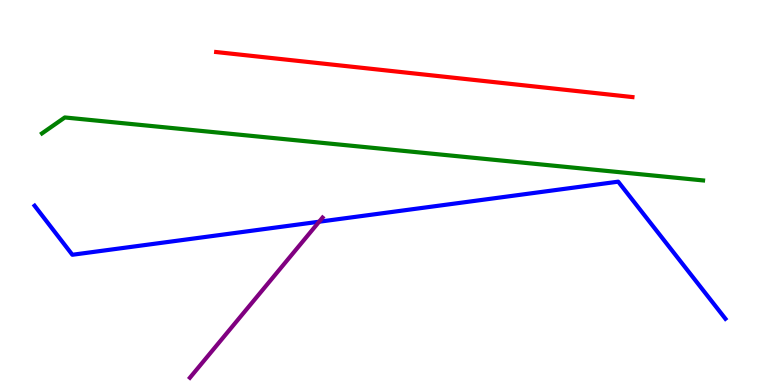[{'lines': ['blue', 'red'], 'intersections': []}, {'lines': ['green', 'red'], 'intersections': []}, {'lines': ['purple', 'red'], 'intersections': []}, {'lines': ['blue', 'green'], 'intersections': []}, {'lines': ['blue', 'purple'], 'intersections': [{'x': 4.12, 'y': 4.24}]}, {'lines': ['green', 'purple'], 'intersections': []}]